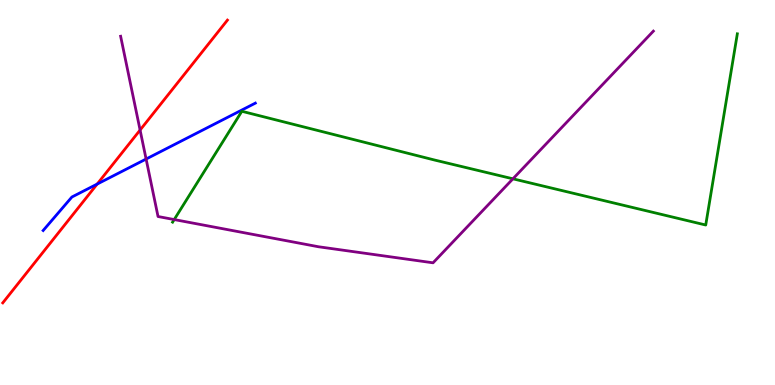[{'lines': ['blue', 'red'], 'intersections': [{'x': 1.25, 'y': 5.22}]}, {'lines': ['green', 'red'], 'intersections': []}, {'lines': ['purple', 'red'], 'intersections': [{'x': 1.81, 'y': 6.62}]}, {'lines': ['blue', 'green'], 'intersections': []}, {'lines': ['blue', 'purple'], 'intersections': [{'x': 1.89, 'y': 5.87}]}, {'lines': ['green', 'purple'], 'intersections': [{'x': 2.25, 'y': 4.3}, {'x': 6.62, 'y': 5.36}]}]